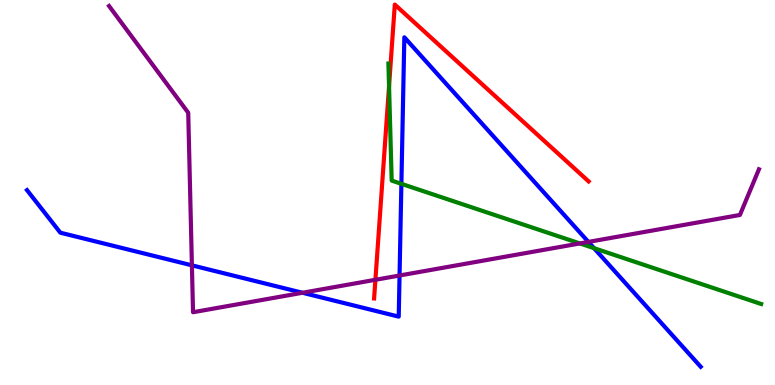[{'lines': ['blue', 'red'], 'intersections': []}, {'lines': ['green', 'red'], 'intersections': [{'x': 5.02, 'y': 7.76}]}, {'lines': ['purple', 'red'], 'intersections': [{'x': 4.84, 'y': 2.73}]}, {'lines': ['blue', 'green'], 'intersections': [{'x': 5.18, 'y': 5.23}, {'x': 7.66, 'y': 3.55}]}, {'lines': ['blue', 'purple'], 'intersections': [{'x': 2.48, 'y': 3.11}, {'x': 3.9, 'y': 2.4}, {'x': 5.16, 'y': 2.84}, {'x': 7.59, 'y': 3.72}]}, {'lines': ['green', 'purple'], 'intersections': [{'x': 7.48, 'y': 3.68}]}]